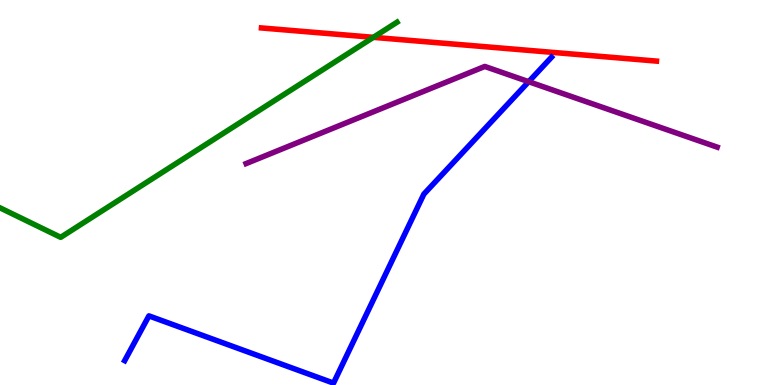[{'lines': ['blue', 'red'], 'intersections': []}, {'lines': ['green', 'red'], 'intersections': [{'x': 4.82, 'y': 9.03}]}, {'lines': ['purple', 'red'], 'intersections': []}, {'lines': ['blue', 'green'], 'intersections': []}, {'lines': ['blue', 'purple'], 'intersections': [{'x': 6.82, 'y': 7.88}]}, {'lines': ['green', 'purple'], 'intersections': []}]